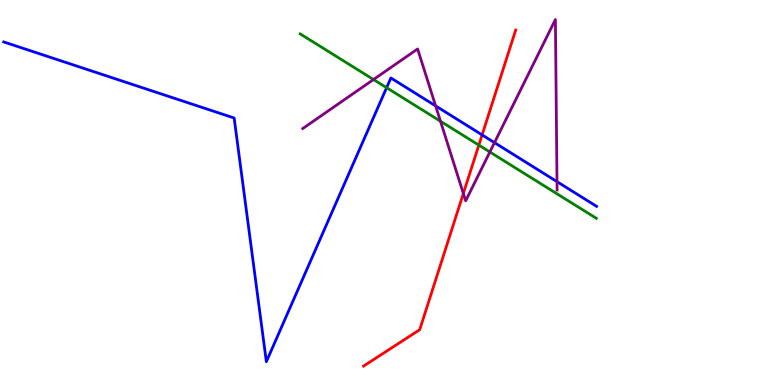[{'lines': ['blue', 'red'], 'intersections': [{'x': 6.22, 'y': 6.5}]}, {'lines': ['green', 'red'], 'intersections': [{'x': 6.18, 'y': 6.23}]}, {'lines': ['purple', 'red'], 'intersections': [{'x': 5.98, 'y': 4.97}]}, {'lines': ['blue', 'green'], 'intersections': [{'x': 4.99, 'y': 7.72}]}, {'lines': ['blue', 'purple'], 'intersections': [{'x': 5.62, 'y': 7.25}, {'x': 6.38, 'y': 6.3}, {'x': 7.19, 'y': 5.28}]}, {'lines': ['green', 'purple'], 'intersections': [{'x': 4.82, 'y': 7.93}, {'x': 5.68, 'y': 6.85}, {'x': 6.32, 'y': 6.05}]}]